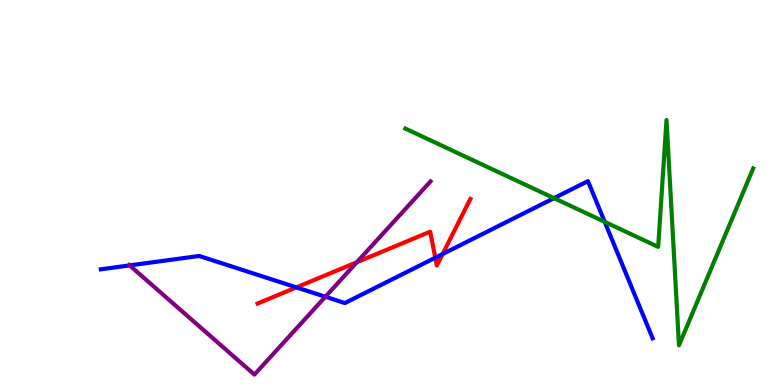[{'lines': ['blue', 'red'], 'intersections': [{'x': 3.82, 'y': 2.54}, {'x': 5.62, 'y': 3.31}, {'x': 5.71, 'y': 3.4}]}, {'lines': ['green', 'red'], 'intersections': []}, {'lines': ['purple', 'red'], 'intersections': [{'x': 4.6, 'y': 3.19}]}, {'lines': ['blue', 'green'], 'intersections': [{'x': 7.15, 'y': 4.85}, {'x': 7.8, 'y': 4.24}]}, {'lines': ['blue', 'purple'], 'intersections': [{'x': 1.67, 'y': 3.11}, {'x': 4.2, 'y': 2.29}]}, {'lines': ['green', 'purple'], 'intersections': []}]